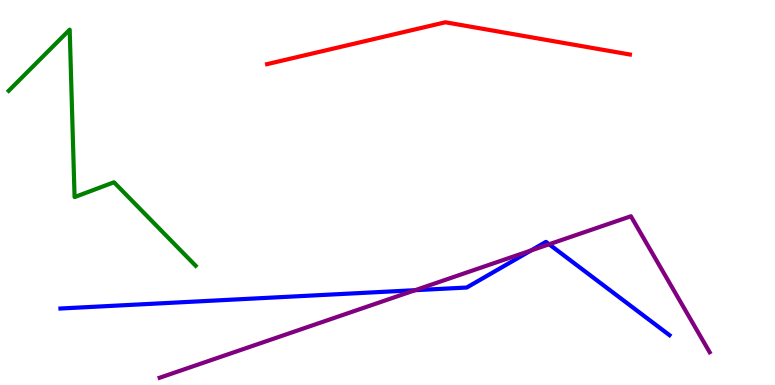[{'lines': ['blue', 'red'], 'intersections': []}, {'lines': ['green', 'red'], 'intersections': []}, {'lines': ['purple', 'red'], 'intersections': []}, {'lines': ['blue', 'green'], 'intersections': []}, {'lines': ['blue', 'purple'], 'intersections': [{'x': 5.36, 'y': 2.46}, {'x': 6.85, 'y': 3.49}, {'x': 7.09, 'y': 3.66}]}, {'lines': ['green', 'purple'], 'intersections': []}]